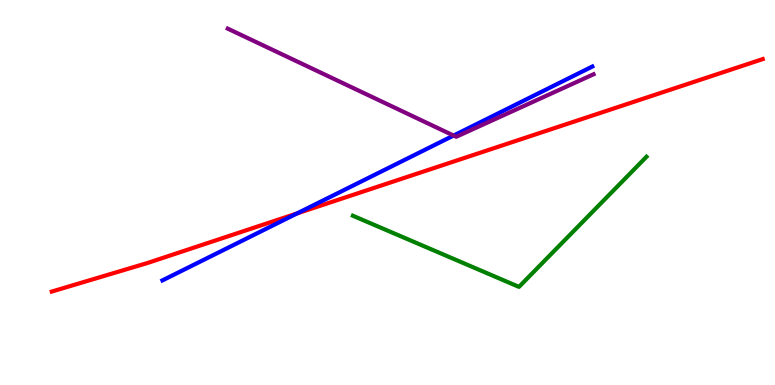[{'lines': ['blue', 'red'], 'intersections': [{'x': 3.83, 'y': 4.46}]}, {'lines': ['green', 'red'], 'intersections': []}, {'lines': ['purple', 'red'], 'intersections': []}, {'lines': ['blue', 'green'], 'intersections': []}, {'lines': ['blue', 'purple'], 'intersections': [{'x': 5.85, 'y': 6.48}]}, {'lines': ['green', 'purple'], 'intersections': []}]